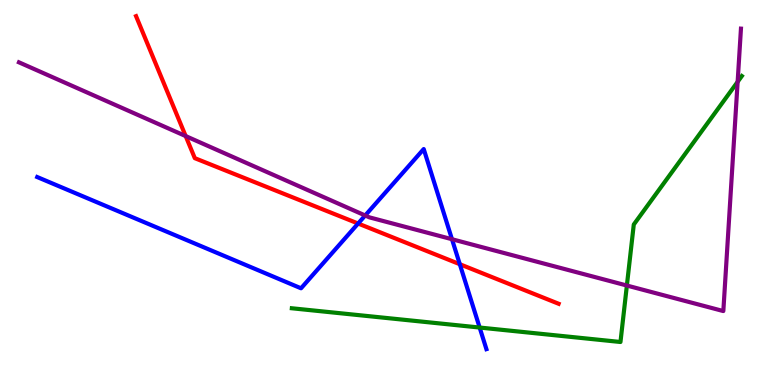[{'lines': ['blue', 'red'], 'intersections': [{'x': 4.62, 'y': 4.19}, {'x': 5.93, 'y': 3.14}]}, {'lines': ['green', 'red'], 'intersections': []}, {'lines': ['purple', 'red'], 'intersections': [{'x': 2.4, 'y': 6.47}]}, {'lines': ['blue', 'green'], 'intersections': [{'x': 6.19, 'y': 1.49}]}, {'lines': ['blue', 'purple'], 'intersections': [{'x': 4.71, 'y': 4.4}, {'x': 5.83, 'y': 3.79}]}, {'lines': ['green', 'purple'], 'intersections': [{'x': 8.09, 'y': 2.58}, {'x': 9.52, 'y': 7.87}]}]